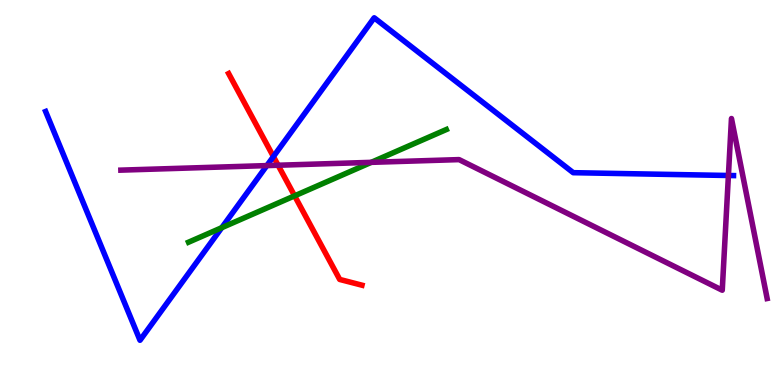[{'lines': ['blue', 'red'], 'intersections': [{'x': 3.53, 'y': 5.93}]}, {'lines': ['green', 'red'], 'intersections': [{'x': 3.8, 'y': 4.91}]}, {'lines': ['purple', 'red'], 'intersections': [{'x': 3.59, 'y': 5.71}]}, {'lines': ['blue', 'green'], 'intersections': [{'x': 2.86, 'y': 4.09}]}, {'lines': ['blue', 'purple'], 'intersections': [{'x': 3.44, 'y': 5.7}, {'x': 9.4, 'y': 5.44}]}, {'lines': ['green', 'purple'], 'intersections': [{'x': 4.79, 'y': 5.78}]}]